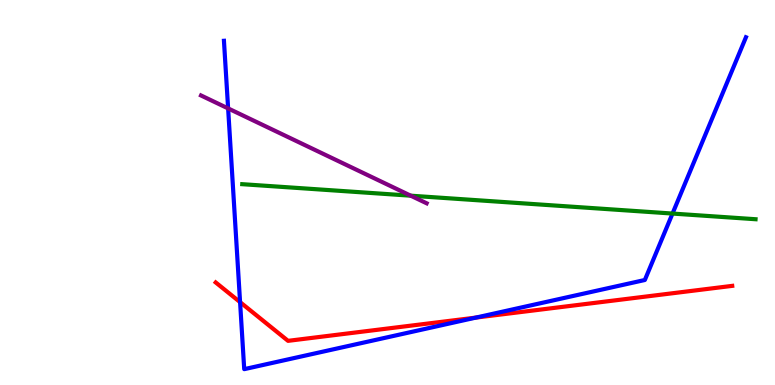[{'lines': ['blue', 'red'], 'intersections': [{'x': 3.1, 'y': 2.15}, {'x': 6.14, 'y': 1.75}]}, {'lines': ['green', 'red'], 'intersections': []}, {'lines': ['purple', 'red'], 'intersections': []}, {'lines': ['blue', 'green'], 'intersections': [{'x': 8.68, 'y': 4.45}]}, {'lines': ['blue', 'purple'], 'intersections': [{'x': 2.94, 'y': 7.18}]}, {'lines': ['green', 'purple'], 'intersections': [{'x': 5.3, 'y': 4.92}]}]